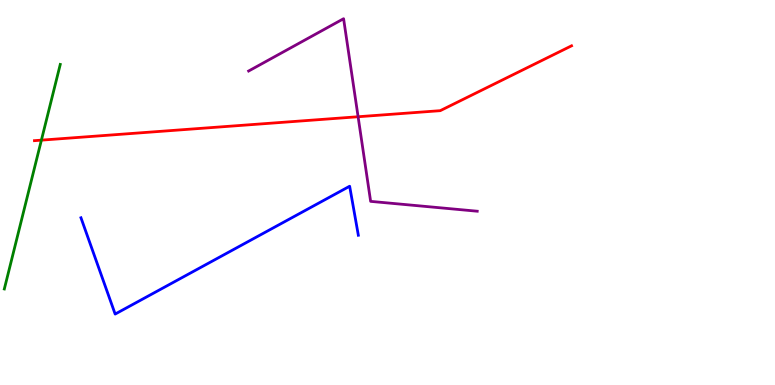[{'lines': ['blue', 'red'], 'intersections': []}, {'lines': ['green', 'red'], 'intersections': [{'x': 0.534, 'y': 6.36}]}, {'lines': ['purple', 'red'], 'intersections': [{'x': 4.62, 'y': 6.97}]}, {'lines': ['blue', 'green'], 'intersections': []}, {'lines': ['blue', 'purple'], 'intersections': []}, {'lines': ['green', 'purple'], 'intersections': []}]